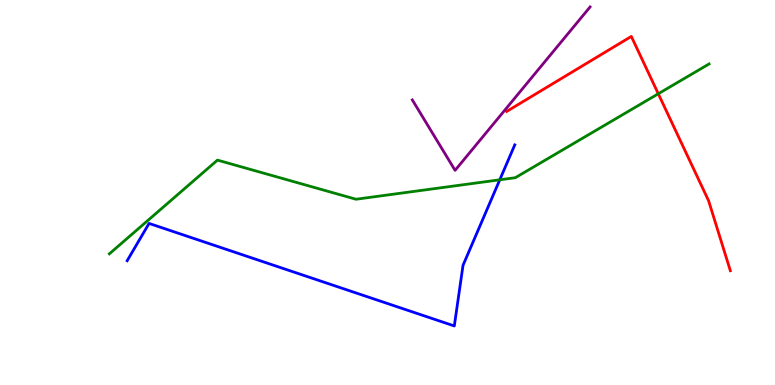[{'lines': ['blue', 'red'], 'intersections': []}, {'lines': ['green', 'red'], 'intersections': [{'x': 8.49, 'y': 7.56}]}, {'lines': ['purple', 'red'], 'intersections': []}, {'lines': ['blue', 'green'], 'intersections': [{'x': 6.45, 'y': 5.33}]}, {'lines': ['blue', 'purple'], 'intersections': []}, {'lines': ['green', 'purple'], 'intersections': []}]